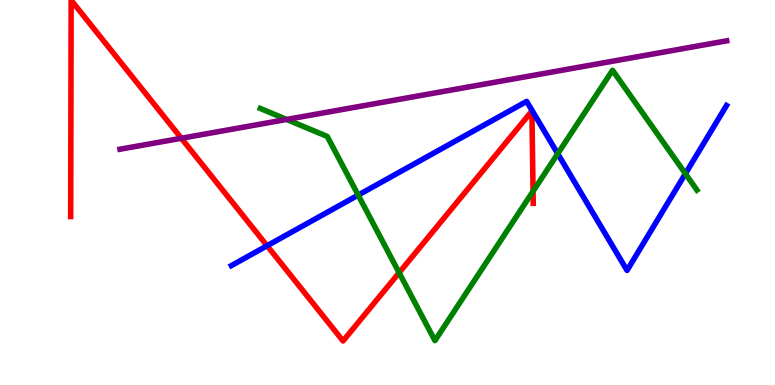[{'lines': ['blue', 'red'], 'intersections': [{'x': 3.45, 'y': 3.62}]}, {'lines': ['green', 'red'], 'intersections': [{'x': 5.15, 'y': 2.92}, {'x': 6.88, 'y': 5.03}]}, {'lines': ['purple', 'red'], 'intersections': [{'x': 2.34, 'y': 6.41}]}, {'lines': ['blue', 'green'], 'intersections': [{'x': 4.62, 'y': 4.93}, {'x': 7.2, 'y': 6.01}, {'x': 8.84, 'y': 5.49}]}, {'lines': ['blue', 'purple'], 'intersections': []}, {'lines': ['green', 'purple'], 'intersections': [{'x': 3.7, 'y': 6.9}]}]